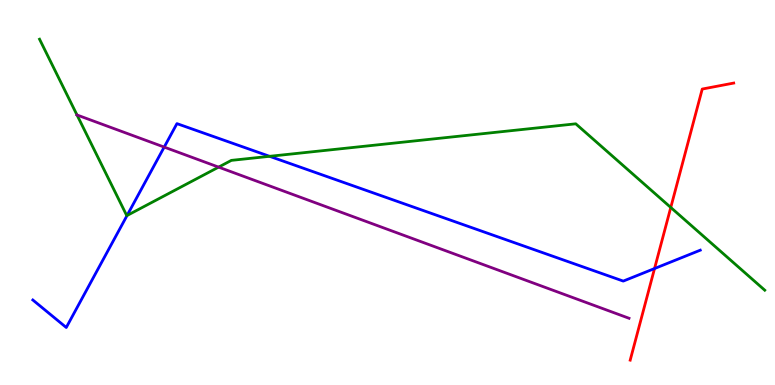[{'lines': ['blue', 'red'], 'intersections': [{'x': 8.45, 'y': 3.03}]}, {'lines': ['green', 'red'], 'intersections': [{'x': 8.66, 'y': 4.61}]}, {'lines': ['purple', 'red'], 'intersections': []}, {'lines': ['blue', 'green'], 'intersections': [{'x': 1.64, 'y': 4.4}, {'x': 3.48, 'y': 5.94}]}, {'lines': ['blue', 'purple'], 'intersections': [{'x': 2.12, 'y': 6.18}]}, {'lines': ['green', 'purple'], 'intersections': [{'x': 0.994, 'y': 7.01}, {'x': 2.82, 'y': 5.66}]}]